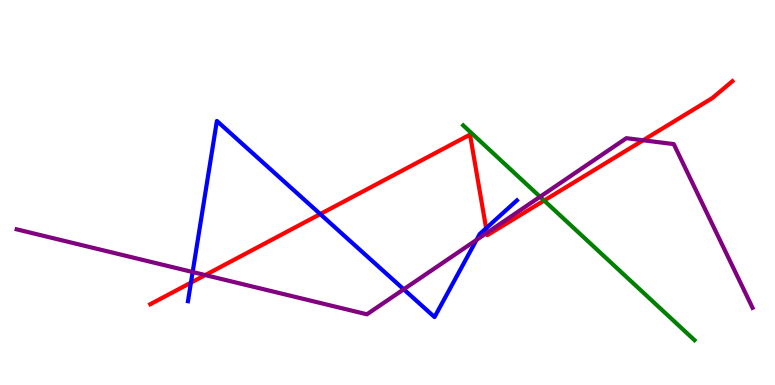[{'lines': ['blue', 'red'], 'intersections': [{'x': 2.46, 'y': 2.66}, {'x': 4.13, 'y': 4.44}, {'x': 6.27, 'y': 4.07}]}, {'lines': ['green', 'red'], 'intersections': [{'x': 7.02, 'y': 4.79}]}, {'lines': ['purple', 'red'], 'intersections': [{'x': 2.65, 'y': 2.86}, {'x': 6.28, 'y': 3.95}, {'x': 8.3, 'y': 6.36}]}, {'lines': ['blue', 'green'], 'intersections': []}, {'lines': ['blue', 'purple'], 'intersections': [{'x': 2.49, 'y': 2.93}, {'x': 5.21, 'y': 2.49}, {'x': 6.15, 'y': 3.77}]}, {'lines': ['green', 'purple'], 'intersections': [{'x': 6.97, 'y': 4.89}]}]